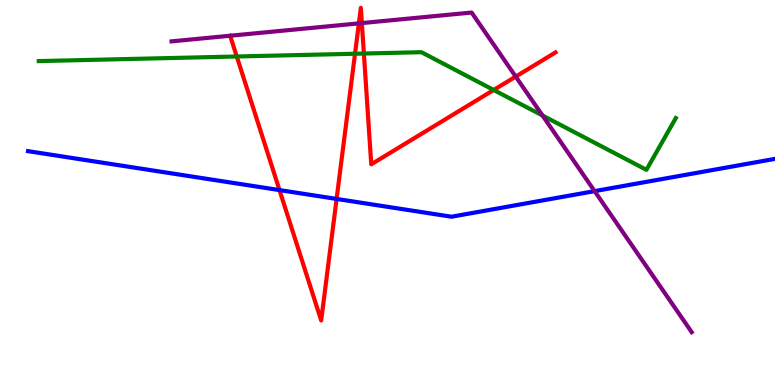[{'lines': ['blue', 'red'], 'intersections': [{'x': 3.61, 'y': 5.06}, {'x': 4.34, 'y': 4.83}]}, {'lines': ['green', 'red'], 'intersections': [{'x': 3.06, 'y': 8.53}, {'x': 4.58, 'y': 8.6}, {'x': 4.7, 'y': 8.61}, {'x': 6.37, 'y': 7.66}]}, {'lines': ['purple', 'red'], 'intersections': [{'x': 2.97, 'y': 9.07}, {'x': 4.63, 'y': 9.39}, {'x': 4.67, 'y': 9.4}, {'x': 6.65, 'y': 8.01}]}, {'lines': ['blue', 'green'], 'intersections': []}, {'lines': ['blue', 'purple'], 'intersections': [{'x': 7.67, 'y': 5.04}]}, {'lines': ['green', 'purple'], 'intersections': [{'x': 7.0, 'y': 7.0}]}]